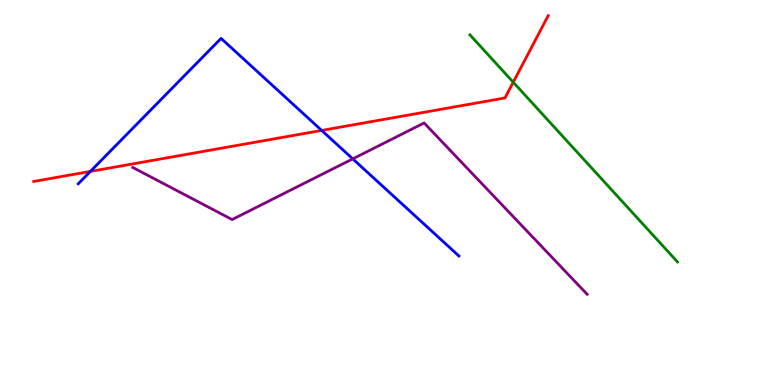[{'lines': ['blue', 'red'], 'intersections': [{'x': 1.17, 'y': 5.55}, {'x': 4.15, 'y': 6.61}]}, {'lines': ['green', 'red'], 'intersections': [{'x': 6.62, 'y': 7.86}]}, {'lines': ['purple', 'red'], 'intersections': []}, {'lines': ['blue', 'green'], 'intersections': []}, {'lines': ['blue', 'purple'], 'intersections': [{'x': 4.55, 'y': 5.87}]}, {'lines': ['green', 'purple'], 'intersections': []}]